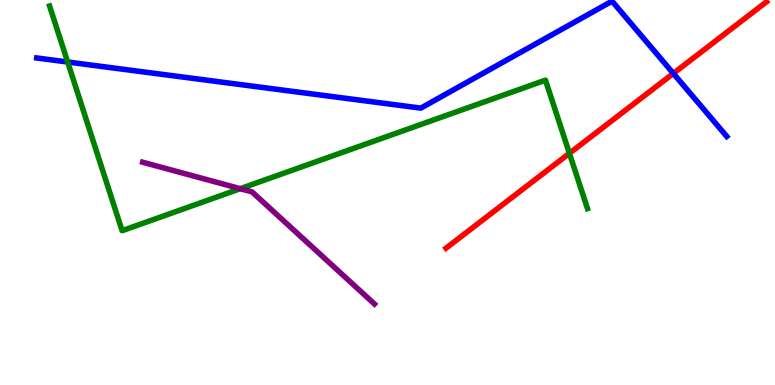[{'lines': ['blue', 'red'], 'intersections': [{'x': 8.69, 'y': 8.09}]}, {'lines': ['green', 'red'], 'intersections': [{'x': 7.35, 'y': 6.02}]}, {'lines': ['purple', 'red'], 'intersections': []}, {'lines': ['blue', 'green'], 'intersections': [{'x': 0.873, 'y': 8.39}]}, {'lines': ['blue', 'purple'], 'intersections': []}, {'lines': ['green', 'purple'], 'intersections': [{'x': 3.1, 'y': 5.1}]}]